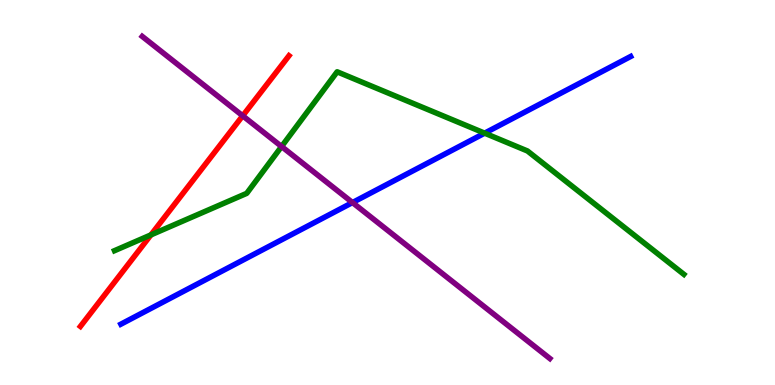[{'lines': ['blue', 'red'], 'intersections': []}, {'lines': ['green', 'red'], 'intersections': [{'x': 1.95, 'y': 3.9}]}, {'lines': ['purple', 'red'], 'intersections': [{'x': 3.13, 'y': 6.99}]}, {'lines': ['blue', 'green'], 'intersections': [{'x': 6.25, 'y': 6.54}]}, {'lines': ['blue', 'purple'], 'intersections': [{'x': 4.55, 'y': 4.74}]}, {'lines': ['green', 'purple'], 'intersections': [{'x': 3.63, 'y': 6.19}]}]